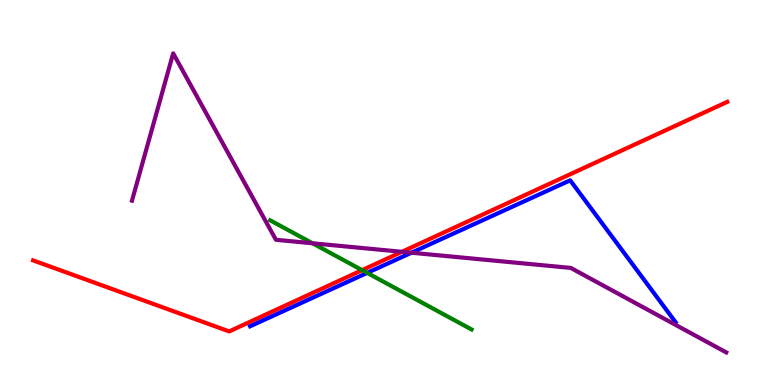[{'lines': ['blue', 'red'], 'intersections': []}, {'lines': ['green', 'red'], 'intersections': [{'x': 4.67, 'y': 2.98}]}, {'lines': ['purple', 'red'], 'intersections': [{'x': 5.19, 'y': 3.46}]}, {'lines': ['blue', 'green'], 'intersections': [{'x': 4.74, 'y': 2.91}]}, {'lines': ['blue', 'purple'], 'intersections': [{'x': 5.31, 'y': 3.44}]}, {'lines': ['green', 'purple'], 'intersections': [{'x': 4.03, 'y': 3.68}]}]